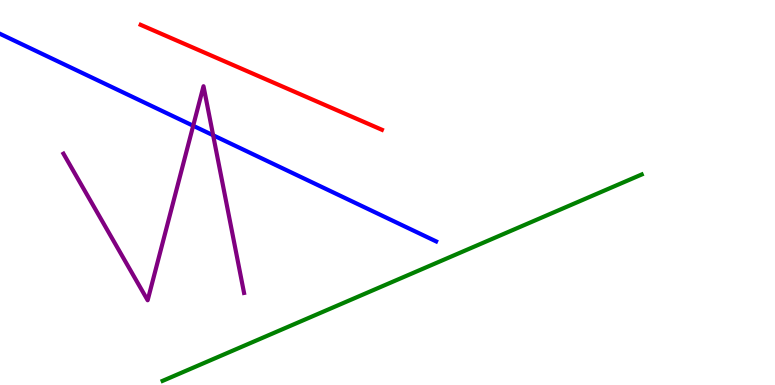[{'lines': ['blue', 'red'], 'intersections': []}, {'lines': ['green', 'red'], 'intersections': []}, {'lines': ['purple', 'red'], 'intersections': []}, {'lines': ['blue', 'green'], 'intersections': []}, {'lines': ['blue', 'purple'], 'intersections': [{'x': 2.49, 'y': 6.73}, {'x': 2.75, 'y': 6.49}]}, {'lines': ['green', 'purple'], 'intersections': []}]